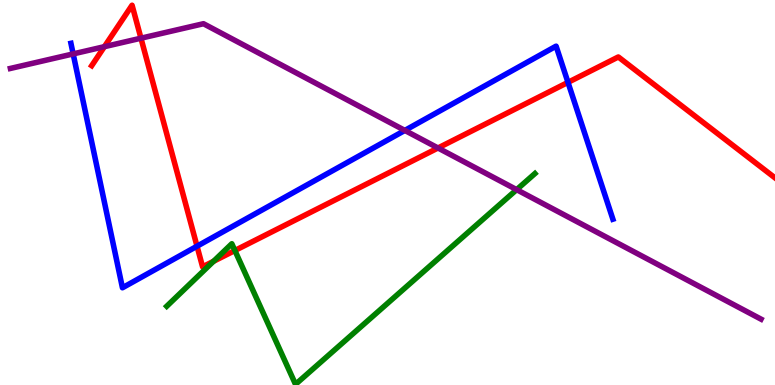[{'lines': ['blue', 'red'], 'intersections': [{'x': 2.54, 'y': 3.6}, {'x': 7.33, 'y': 7.86}]}, {'lines': ['green', 'red'], 'intersections': [{'x': 2.76, 'y': 3.21}, {'x': 3.03, 'y': 3.49}]}, {'lines': ['purple', 'red'], 'intersections': [{'x': 1.35, 'y': 8.79}, {'x': 1.82, 'y': 9.01}, {'x': 5.65, 'y': 6.16}]}, {'lines': ['blue', 'green'], 'intersections': []}, {'lines': ['blue', 'purple'], 'intersections': [{'x': 0.944, 'y': 8.6}, {'x': 5.22, 'y': 6.61}]}, {'lines': ['green', 'purple'], 'intersections': [{'x': 6.67, 'y': 5.07}]}]